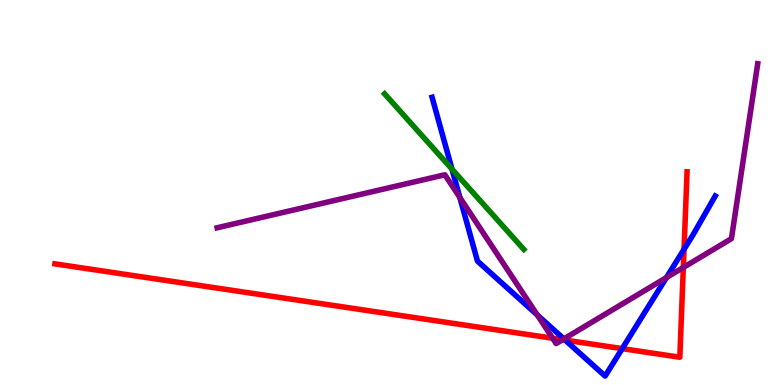[{'lines': ['blue', 'red'], 'intersections': [{'x': 7.29, 'y': 1.17}, {'x': 8.03, 'y': 0.945}, {'x': 8.83, 'y': 3.53}]}, {'lines': ['green', 'red'], 'intersections': []}, {'lines': ['purple', 'red'], 'intersections': [{'x': 7.13, 'y': 1.21}, {'x': 7.26, 'y': 1.18}, {'x': 8.82, 'y': 3.05}]}, {'lines': ['blue', 'green'], 'intersections': [{'x': 5.83, 'y': 5.61}]}, {'lines': ['blue', 'purple'], 'intersections': [{'x': 5.93, 'y': 4.87}, {'x': 6.93, 'y': 1.82}, {'x': 7.28, 'y': 1.2}, {'x': 8.6, 'y': 2.79}]}, {'lines': ['green', 'purple'], 'intersections': []}]